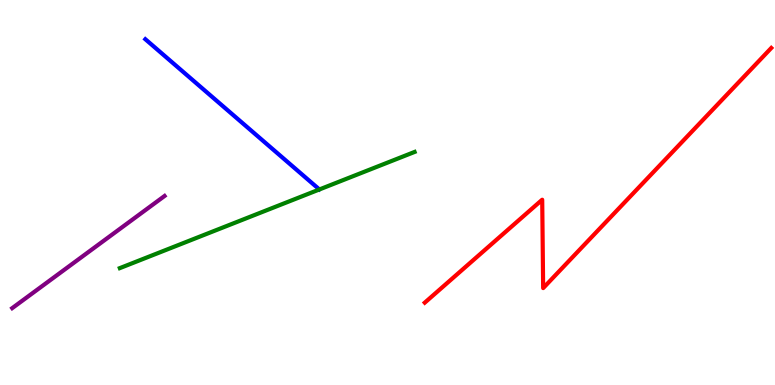[{'lines': ['blue', 'red'], 'intersections': []}, {'lines': ['green', 'red'], 'intersections': []}, {'lines': ['purple', 'red'], 'intersections': []}, {'lines': ['blue', 'green'], 'intersections': []}, {'lines': ['blue', 'purple'], 'intersections': []}, {'lines': ['green', 'purple'], 'intersections': []}]